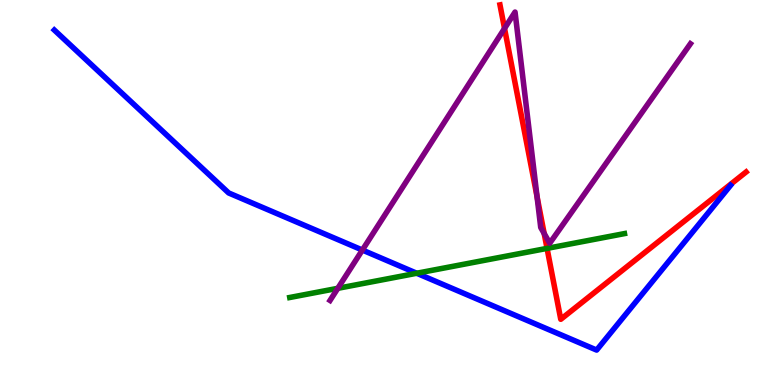[{'lines': ['blue', 'red'], 'intersections': []}, {'lines': ['green', 'red'], 'intersections': [{'x': 7.06, 'y': 3.55}]}, {'lines': ['purple', 'red'], 'intersections': [{'x': 6.51, 'y': 9.26}, {'x': 6.93, 'y': 4.89}, {'x': 7.02, 'y': 3.93}]}, {'lines': ['blue', 'green'], 'intersections': [{'x': 5.38, 'y': 2.9}]}, {'lines': ['blue', 'purple'], 'intersections': [{'x': 4.68, 'y': 3.51}]}, {'lines': ['green', 'purple'], 'intersections': [{'x': 4.36, 'y': 2.51}]}]